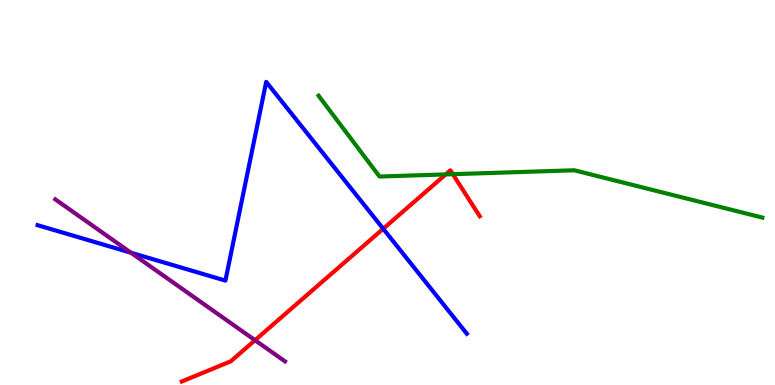[{'lines': ['blue', 'red'], 'intersections': [{'x': 4.94, 'y': 4.06}]}, {'lines': ['green', 'red'], 'intersections': [{'x': 5.75, 'y': 5.47}, {'x': 5.84, 'y': 5.48}]}, {'lines': ['purple', 'red'], 'intersections': [{'x': 3.29, 'y': 1.16}]}, {'lines': ['blue', 'green'], 'intersections': []}, {'lines': ['blue', 'purple'], 'intersections': [{'x': 1.69, 'y': 3.44}]}, {'lines': ['green', 'purple'], 'intersections': []}]